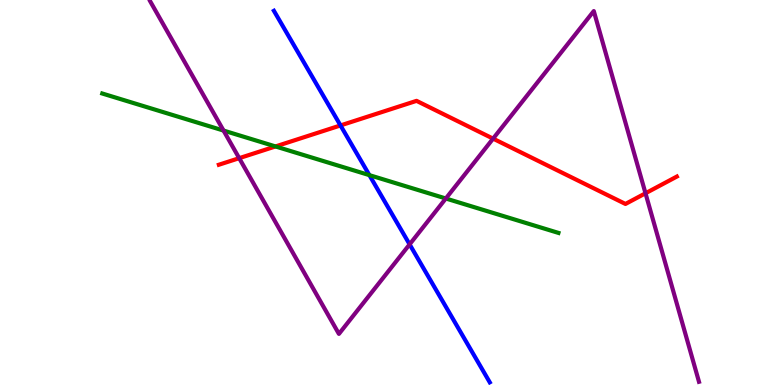[{'lines': ['blue', 'red'], 'intersections': [{'x': 4.39, 'y': 6.74}]}, {'lines': ['green', 'red'], 'intersections': [{'x': 3.55, 'y': 6.2}]}, {'lines': ['purple', 'red'], 'intersections': [{'x': 3.09, 'y': 5.89}, {'x': 6.36, 'y': 6.4}, {'x': 8.33, 'y': 4.98}]}, {'lines': ['blue', 'green'], 'intersections': [{'x': 4.77, 'y': 5.45}]}, {'lines': ['blue', 'purple'], 'intersections': [{'x': 5.29, 'y': 3.65}]}, {'lines': ['green', 'purple'], 'intersections': [{'x': 2.88, 'y': 6.61}, {'x': 5.75, 'y': 4.84}]}]